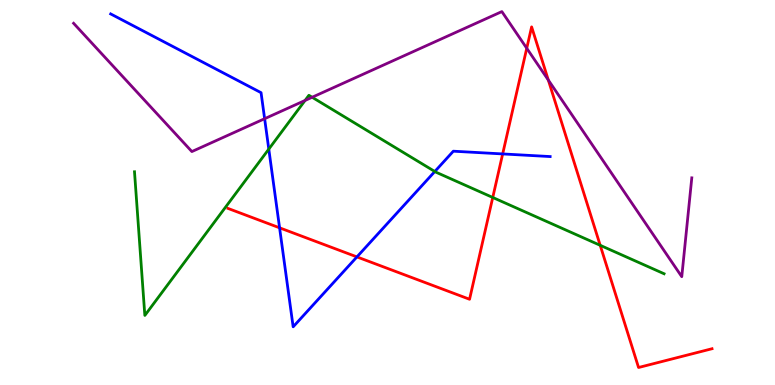[{'lines': ['blue', 'red'], 'intersections': [{'x': 3.61, 'y': 4.08}, {'x': 4.61, 'y': 3.33}, {'x': 6.49, 'y': 6.0}]}, {'lines': ['green', 'red'], 'intersections': [{'x': 6.36, 'y': 4.87}, {'x': 7.74, 'y': 3.63}]}, {'lines': ['purple', 'red'], 'intersections': [{'x': 6.8, 'y': 8.75}, {'x': 7.08, 'y': 7.92}]}, {'lines': ['blue', 'green'], 'intersections': [{'x': 3.47, 'y': 6.13}, {'x': 5.61, 'y': 5.55}]}, {'lines': ['blue', 'purple'], 'intersections': [{'x': 3.41, 'y': 6.92}]}, {'lines': ['green', 'purple'], 'intersections': [{'x': 3.94, 'y': 7.39}, {'x': 4.03, 'y': 7.47}]}]